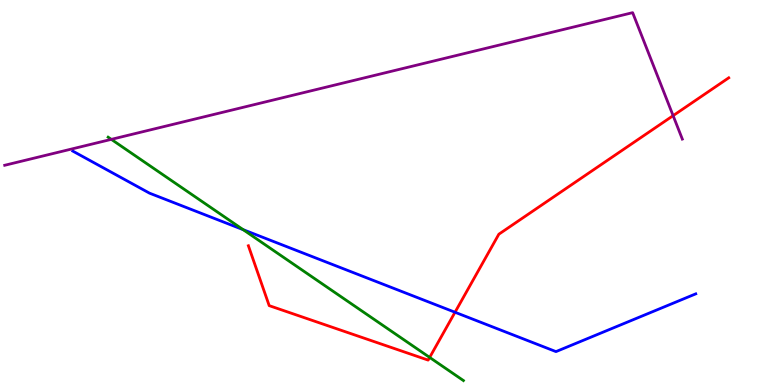[{'lines': ['blue', 'red'], 'intersections': [{'x': 5.87, 'y': 1.89}]}, {'lines': ['green', 'red'], 'intersections': [{'x': 5.54, 'y': 0.716}]}, {'lines': ['purple', 'red'], 'intersections': [{'x': 8.69, 'y': 7.0}]}, {'lines': ['blue', 'green'], 'intersections': [{'x': 3.14, 'y': 4.03}]}, {'lines': ['blue', 'purple'], 'intersections': []}, {'lines': ['green', 'purple'], 'intersections': [{'x': 1.44, 'y': 6.38}]}]